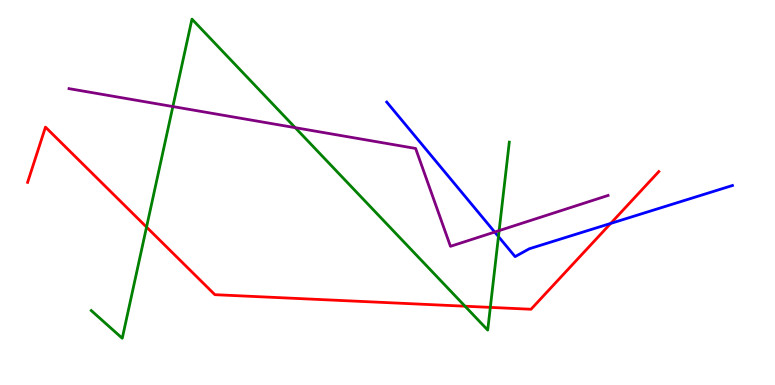[{'lines': ['blue', 'red'], 'intersections': [{'x': 7.88, 'y': 4.2}]}, {'lines': ['green', 'red'], 'intersections': [{'x': 1.89, 'y': 4.1}, {'x': 6.0, 'y': 2.05}, {'x': 6.33, 'y': 2.02}]}, {'lines': ['purple', 'red'], 'intersections': []}, {'lines': ['blue', 'green'], 'intersections': [{'x': 6.43, 'y': 3.86}]}, {'lines': ['blue', 'purple'], 'intersections': [{'x': 6.38, 'y': 3.97}]}, {'lines': ['green', 'purple'], 'intersections': [{'x': 2.23, 'y': 7.23}, {'x': 3.81, 'y': 6.68}, {'x': 6.44, 'y': 4.01}]}]